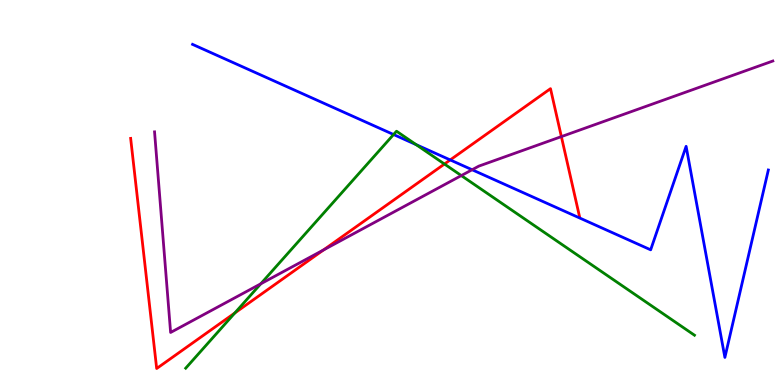[{'lines': ['blue', 'red'], 'intersections': [{'x': 5.81, 'y': 5.85}]}, {'lines': ['green', 'red'], 'intersections': [{'x': 3.03, 'y': 1.87}, {'x': 5.73, 'y': 5.74}]}, {'lines': ['purple', 'red'], 'intersections': [{'x': 4.18, 'y': 3.51}, {'x': 7.24, 'y': 6.45}]}, {'lines': ['blue', 'green'], 'intersections': [{'x': 5.08, 'y': 6.51}, {'x': 5.37, 'y': 6.24}]}, {'lines': ['blue', 'purple'], 'intersections': [{'x': 6.09, 'y': 5.59}]}, {'lines': ['green', 'purple'], 'intersections': [{'x': 3.36, 'y': 2.63}, {'x': 5.95, 'y': 5.44}]}]